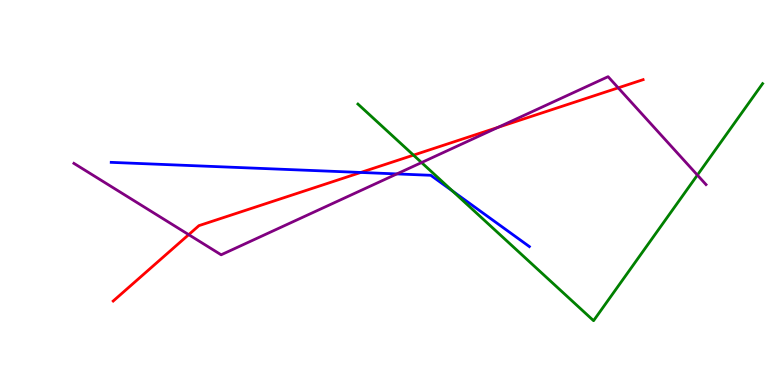[{'lines': ['blue', 'red'], 'intersections': [{'x': 4.66, 'y': 5.52}]}, {'lines': ['green', 'red'], 'intersections': [{'x': 5.34, 'y': 5.97}]}, {'lines': ['purple', 'red'], 'intersections': [{'x': 2.43, 'y': 3.91}, {'x': 6.43, 'y': 6.69}, {'x': 7.98, 'y': 7.72}]}, {'lines': ['blue', 'green'], 'intersections': [{'x': 5.84, 'y': 5.04}]}, {'lines': ['blue', 'purple'], 'intersections': [{'x': 5.12, 'y': 5.48}]}, {'lines': ['green', 'purple'], 'intersections': [{'x': 5.44, 'y': 5.78}, {'x': 9.0, 'y': 5.45}]}]